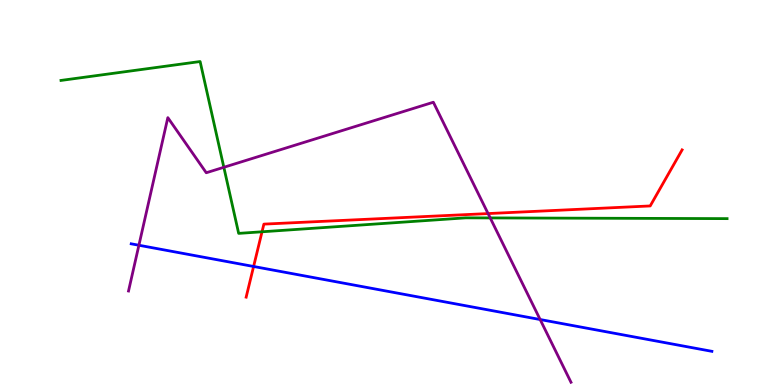[{'lines': ['blue', 'red'], 'intersections': [{'x': 3.27, 'y': 3.08}]}, {'lines': ['green', 'red'], 'intersections': [{'x': 3.38, 'y': 3.98}]}, {'lines': ['purple', 'red'], 'intersections': [{'x': 6.3, 'y': 4.45}]}, {'lines': ['blue', 'green'], 'intersections': []}, {'lines': ['blue', 'purple'], 'intersections': [{'x': 1.79, 'y': 3.63}, {'x': 6.97, 'y': 1.7}]}, {'lines': ['green', 'purple'], 'intersections': [{'x': 2.89, 'y': 5.65}, {'x': 6.33, 'y': 4.34}]}]